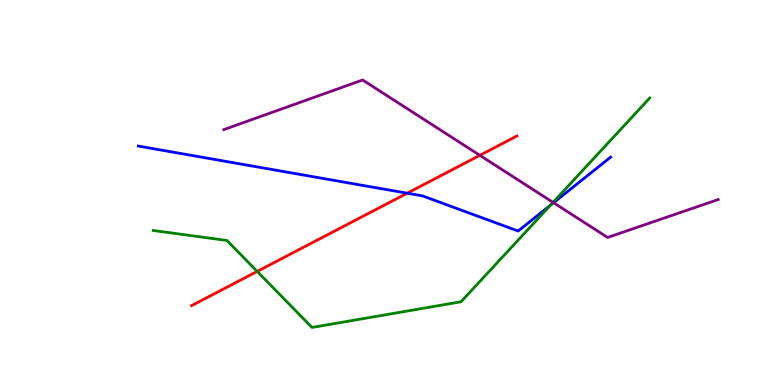[{'lines': ['blue', 'red'], 'intersections': [{'x': 5.25, 'y': 4.98}]}, {'lines': ['green', 'red'], 'intersections': [{'x': 3.32, 'y': 2.95}]}, {'lines': ['purple', 'red'], 'intersections': [{'x': 6.19, 'y': 5.97}]}, {'lines': ['blue', 'green'], 'intersections': [{'x': 7.1, 'y': 4.67}]}, {'lines': ['blue', 'purple'], 'intersections': [{'x': 7.14, 'y': 4.73}]}, {'lines': ['green', 'purple'], 'intersections': [{'x': 7.14, 'y': 4.74}]}]